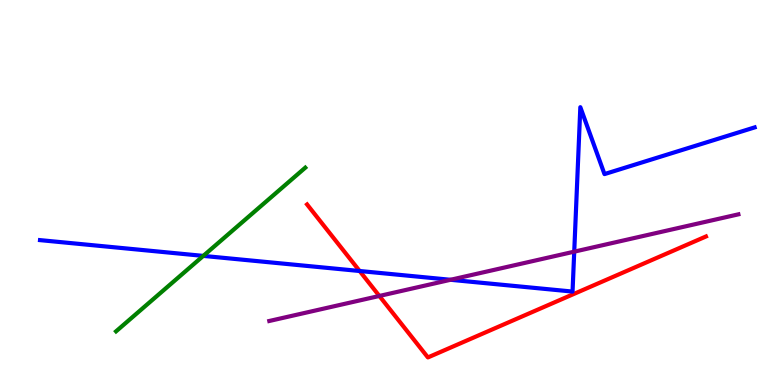[{'lines': ['blue', 'red'], 'intersections': [{'x': 4.64, 'y': 2.96}]}, {'lines': ['green', 'red'], 'intersections': []}, {'lines': ['purple', 'red'], 'intersections': [{'x': 4.89, 'y': 2.31}]}, {'lines': ['blue', 'green'], 'intersections': [{'x': 2.62, 'y': 3.35}]}, {'lines': ['blue', 'purple'], 'intersections': [{'x': 5.81, 'y': 2.73}, {'x': 7.41, 'y': 3.46}]}, {'lines': ['green', 'purple'], 'intersections': []}]